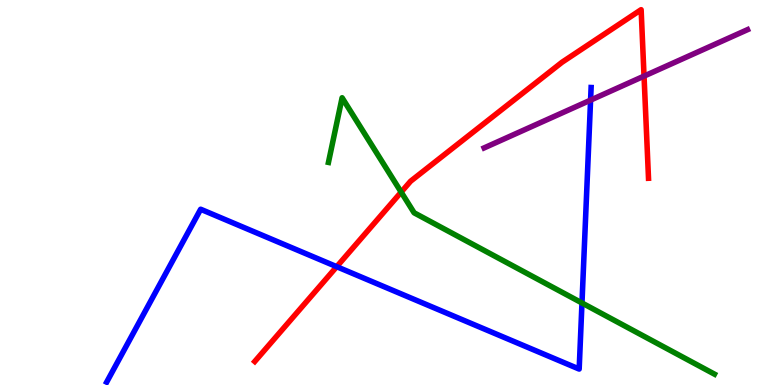[{'lines': ['blue', 'red'], 'intersections': [{'x': 4.34, 'y': 3.07}]}, {'lines': ['green', 'red'], 'intersections': [{'x': 5.18, 'y': 5.01}]}, {'lines': ['purple', 'red'], 'intersections': [{'x': 8.31, 'y': 8.02}]}, {'lines': ['blue', 'green'], 'intersections': [{'x': 7.51, 'y': 2.13}]}, {'lines': ['blue', 'purple'], 'intersections': [{'x': 7.62, 'y': 7.4}]}, {'lines': ['green', 'purple'], 'intersections': []}]